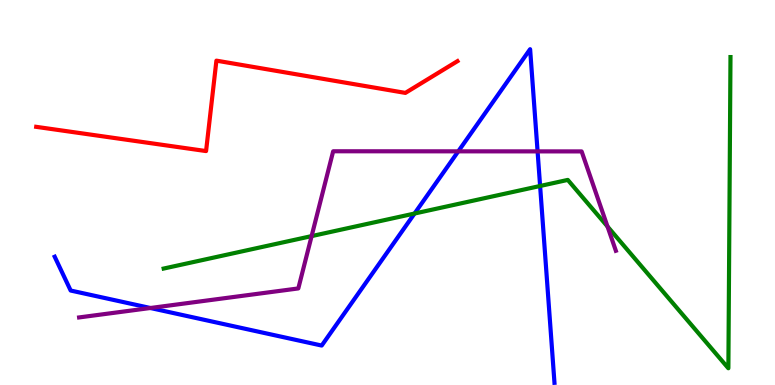[{'lines': ['blue', 'red'], 'intersections': []}, {'lines': ['green', 'red'], 'intersections': []}, {'lines': ['purple', 'red'], 'intersections': []}, {'lines': ['blue', 'green'], 'intersections': [{'x': 5.35, 'y': 4.45}, {'x': 6.97, 'y': 5.17}]}, {'lines': ['blue', 'purple'], 'intersections': [{'x': 1.94, 'y': 2.0}, {'x': 5.91, 'y': 6.07}, {'x': 6.94, 'y': 6.07}]}, {'lines': ['green', 'purple'], 'intersections': [{'x': 4.02, 'y': 3.87}, {'x': 7.84, 'y': 4.12}]}]